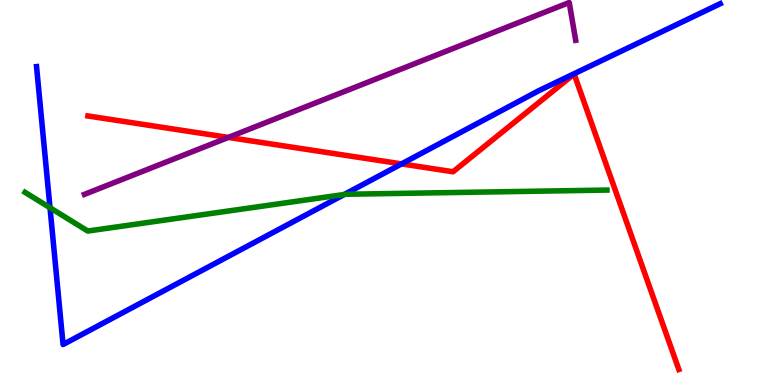[{'lines': ['blue', 'red'], 'intersections': [{'x': 5.18, 'y': 5.74}]}, {'lines': ['green', 'red'], 'intersections': []}, {'lines': ['purple', 'red'], 'intersections': [{'x': 2.95, 'y': 6.43}]}, {'lines': ['blue', 'green'], 'intersections': [{'x': 0.645, 'y': 4.6}, {'x': 4.44, 'y': 4.95}]}, {'lines': ['blue', 'purple'], 'intersections': []}, {'lines': ['green', 'purple'], 'intersections': []}]